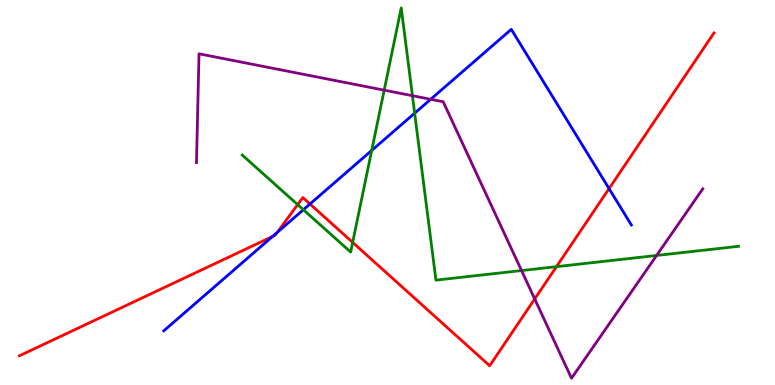[{'lines': ['blue', 'red'], 'intersections': [{'x': 3.52, 'y': 3.86}, {'x': 3.58, 'y': 3.96}, {'x': 4.0, 'y': 4.7}, {'x': 7.86, 'y': 5.1}]}, {'lines': ['green', 'red'], 'intersections': [{'x': 3.84, 'y': 4.69}, {'x': 4.55, 'y': 3.7}, {'x': 7.18, 'y': 3.07}]}, {'lines': ['purple', 'red'], 'intersections': [{'x': 6.9, 'y': 2.24}]}, {'lines': ['blue', 'green'], 'intersections': [{'x': 3.91, 'y': 4.55}, {'x': 4.8, 'y': 6.09}, {'x': 5.35, 'y': 7.06}]}, {'lines': ['blue', 'purple'], 'intersections': [{'x': 5.56, 'y': 7.42}]}, {'lines': ['green', 'purple'], 'intersections': [{'x': 4.96, 'y': 7.66}, {'x': 5.32, 'y': 7.51}, {'x': 6.73, 'y': 2.97}, {'x': 8.47, 'y': 3.36}]}]